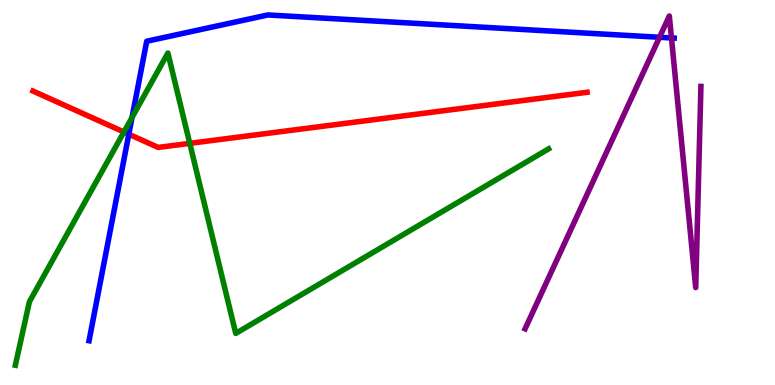[{'lines': ['blue', 'red'], 'intersections': [{'x': 1.66, 'y': 6.51}]}, {'lines': ['green', 'red'], 'intersections': [{'x': 1.6, 'y': 6.57}, {'x': 2.45, 'y': 6.28}]}, {'lines': ['purple', 'red'], 'intersections': []}, {'lines': ['blue', 'green'], 'intersections': [{'x': 1.7, 'y': 6.95}]}, {'lines': ['blue', 'purple'], 'intersections': [{'x': 8.51, 'y': 9.03}, {'x': 8.66, 'y': 9.01}]}, {'lines': ['green', 'purple'], 'intersections': []}]